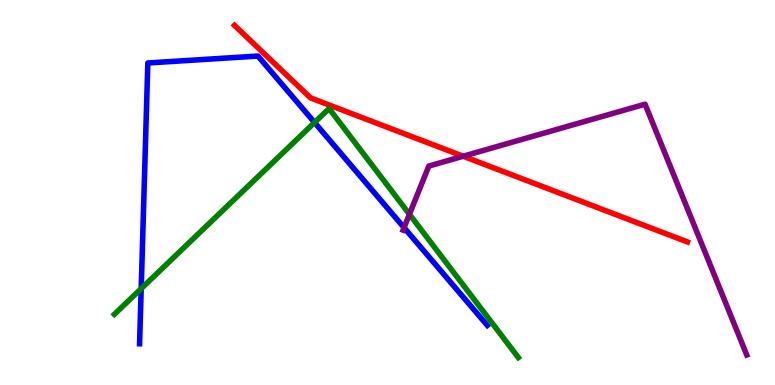[{'lines': ['blue', 'red'], 'intersections': []}, {'lines': ['green', 'red'], 'intersections': []}, {'lines': ['purple', 'red'], 'intersections': [{'x': 5.98, 'y': 5.94}]}, {'lines': ['blue', 'green'], 'intersections': [{'x': 1.82, 'y': 2.5}, {'x': 4.06, 'y': 6.82}]}, {'lines': ['blue', 'purple'], 'intersections': [{'x': 5.21, 'y': 4.09}]}, {'lines': ['green', 'purple'], 'intersections': [{'x': 5.28, 'y': 4.43}]}]